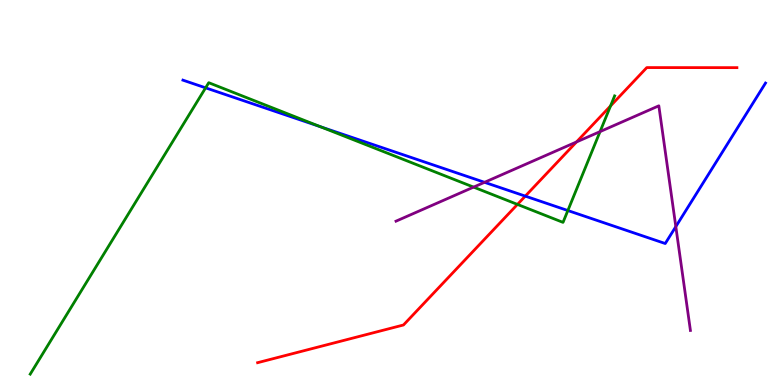[{'lines': ['blue', 'red'], 'intersections': [{'x': 6.78, 'y': 4.91}]}, {'lines': ['green', 'red'], 'intersections': [{'x': 6.68, 'y': 4.69}, {'x': 7.88, 'y': 7.25}]}, {'lines': ['purple', 'red'], 'intersections': [{'x': 7.44, 'y': 6.31}]}, {'lines': ['blue', 'green'], 'intersections': [{'x': 2.65, 'y': 7.72}, {'x': 4.13, 'y': 6.71}, {'x': 7.33, 'y': 4.53}]}, {'lines': ['blue', 'purple'], 'intersections': [{'x': 6.25, 'y': 5.26}, {'x': 8.72, 'y': 4.11}]}, {'lines': ['green', 'purple'], 'intersections': [{'x': 6.11, 'y': 5.14}, {'x': 7.74, 'y': 6.58}]}]